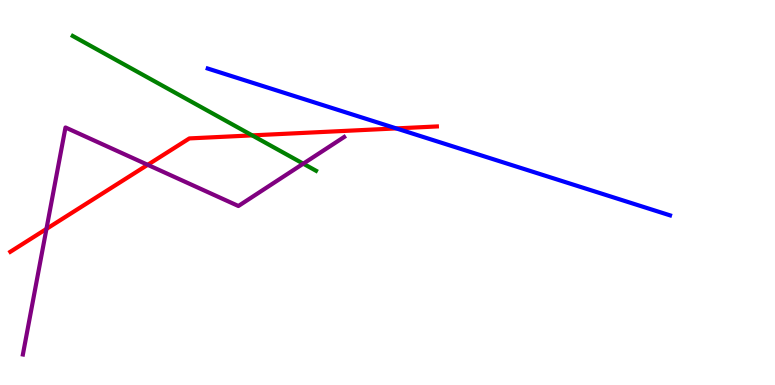[{'lines': ['blue', 'red'], 'intersections': [{'x': 5.11, 'y': 6.66}]}, {'lines': ['green', 'red'], 'intersections': [{'x': 3.25, 'y': 6.48}]}, {'lines': ['purple', 'red'], 'intersections': [{'x': 0.599, 'y': 4.05}, {'x': 1.91, 'y': 5.72}]}, {'lines': ['blue', 'green'], 'intersections': []}, {'lines': ['blue', 'purple'], 'intersections': []}, {'lines': ['green', 'purple'], 'intersections': [{'x': 3.91, 'y': 5.75}]}]